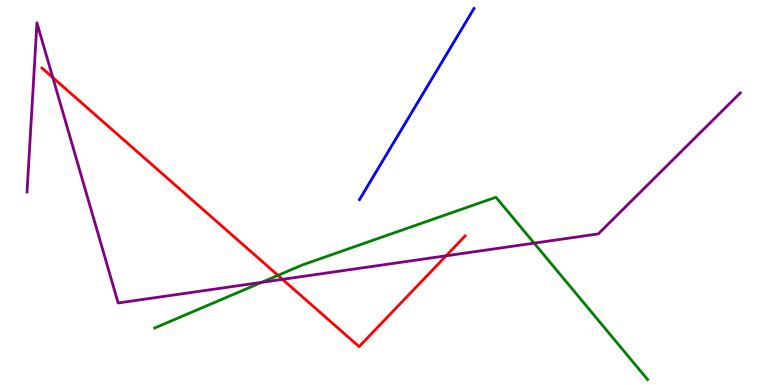[{'lines': ['blue', 'red'], 'intersections': []}, {'lines': ['green', 'red'], 'intersections': [{'x': 3.59, 'y': 2.85}]}, {'lines': ['purple', 'red'], 'intersections': [{'x': 0.681, 'y': 7.99}, {'x': 3.65, 'y': 2.74}, {'x': 5.76, 'y': 3.36}]}, {'lines': ['blue', 'green'], 'intersections': []}, {'lines': ['blue', 'purple'], 'intersections': []}, {'lines': ['green', 'purple'], 'intersections': [{'x': 3.38, 'y': 2.67}, {'x': 6.89, 'y': 3.68}]}]